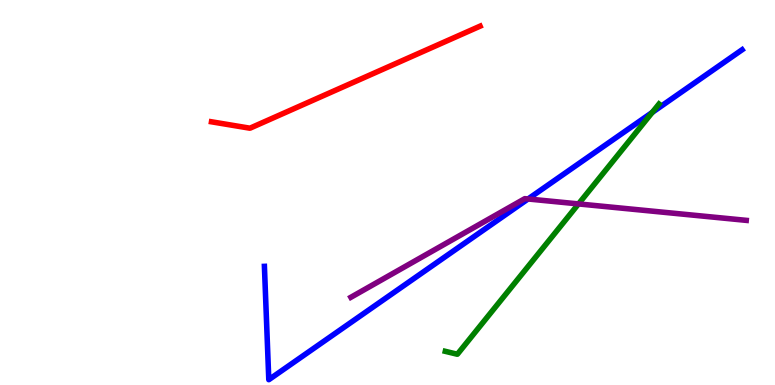[{'lines': ['blue', 'red'], 'intersections': []}, {'lines': ['green', 'red'], 'intersections': []}, {'lines': ['purple', 'red'], 'intersections': []}, {'lines': ['blue', 'green'], 'intersections': [{'x': 8.42, 'y': 7.08}]}, {'lines': ['blue', 'purple'], 'intersections': [{'x': 6.81, 'y': 4.83}]}, {'lines': ['green', 'purple'], 'intersections': [{'x': 7.46, 'y': 4.7}]}]